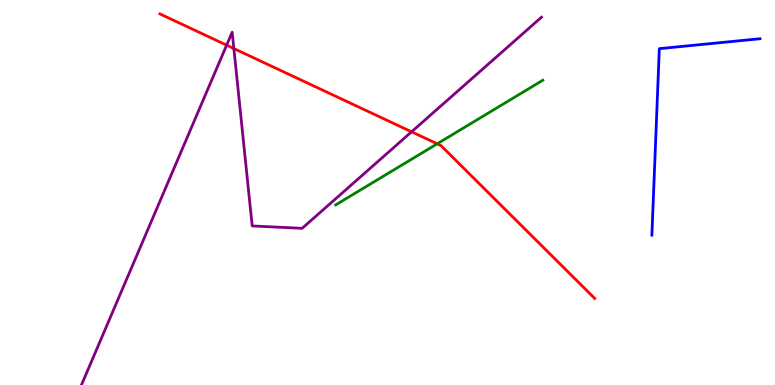[{'lines': ['blue', 'red'], 'intersections': []}, {'lines': ['green', 'red'], 'intersections': [{'x': 5.64, 'y': 6.26}]}, {'lines': ['purple', 'red'], 'intersections': [{'x': 2.92, 'y': 8.83}, {'x': 3.02, 'y': 8.74}, {'x': 5.31, 'y': 6.58}]}, {'lines': ['blue', 'green'], 'intersections': []}, {'lines': ['blue', 'purple'], 'intersections': []}, {'lines': ['green', 'purple'], 'intersections': []}]